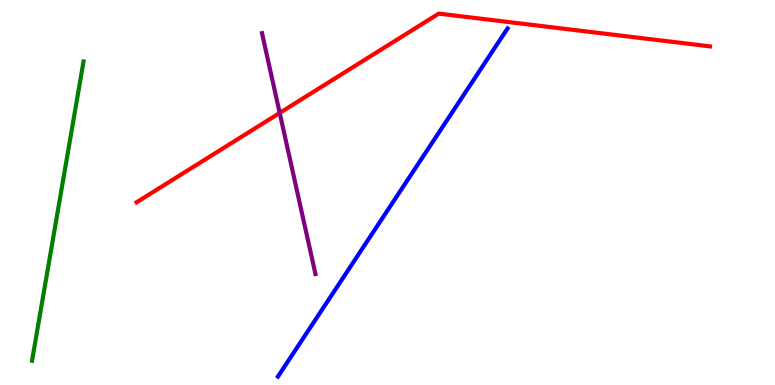[{'lines': ['blue', 'red'], 'intersections': []}, {'lines': ['green', 'red'], 'intersections': []}, {'lines': ['purple', 'red'], 'intersections': [{'x': 3.61, 'y': 7.07}]}, {'lines': ['blue', 'green'], 'intersections': []}, {'lines': ['blue', 'purple'], 'intersections': []}, {'lines': ['green', 'purple'], 'intersections': []}]